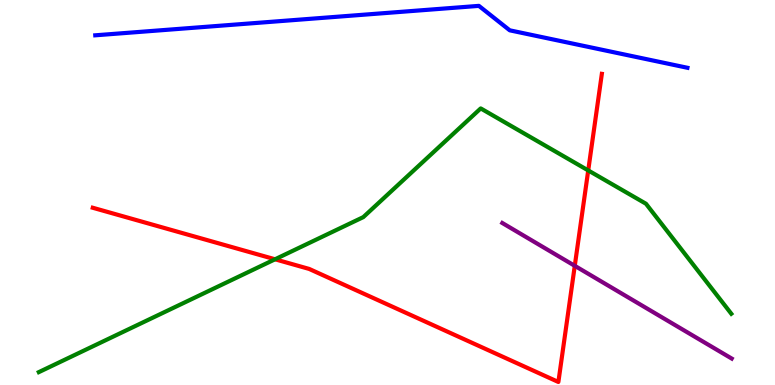[{'lines': ['blue', 'red'], 'intersections': []}, {'lines': ['green', 'red'], 'intersections': [{'x': 3.55, 'y': 3.27}, {'x': 7.59, 'y': 5.57}]}, {'lines': ['purple', 'red'], 'intersections': [{'x': 7.42, 'y': 3.1}]}, {'lines': ['blue', 'green'], 'intersections': []}, {'lines': ['blue', 'purple'], 'intersections': []}, {'lines': ['green', 'purple'], 'intersections': []}]